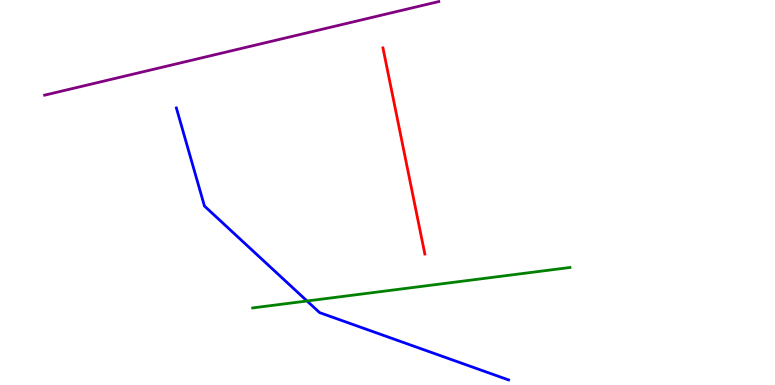[{'lines': ['blue', 'red'], 'intersections': []}, {'lines': ['green', 'red'], 'intersections': []}, {'lines': ['purple', 'red'], 'intersections': []}, {'lines': ['blue', 'green'], 'intersections': [{'x': 3.96, 'y': 2.18}]}, {'lines': ['blue', 'purple'], 'intersections': []}, {'lines': ['green', 'purple'], 'intersections': []}]